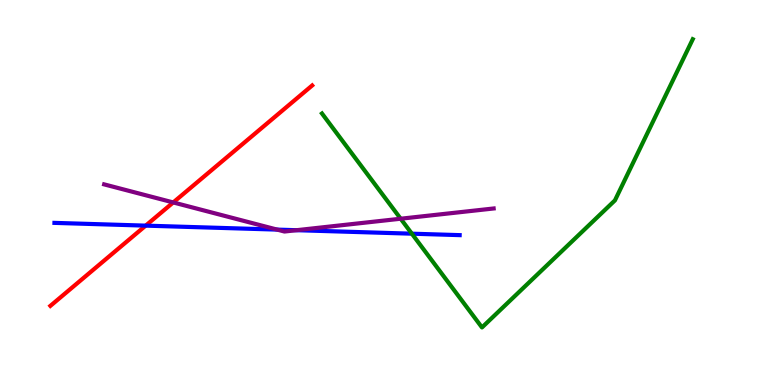[{'lines': ['blue', 'red'], 'intersections': [{'x': 1.88, 'y': 4.14}]}, {'lines': ['green', 'red'], 'intersections': []}, {'lines': ['purple', 'red'], 'intersections': [{'x': 2.24, 'y': 4.74}]}, {'lines': ['blue', 'green'], 'intersections': [{'x': 5.31, 'y': 3.93}]}, {'lines': ['blue', 'purple'], 'intersections': [{'x': 3.58, 'y': 4.04}, {'x': 3.83, 'y': 4.02}]}, {'lines': ['green', 'purple'], 'intersections': [{'x': 5.17, 'y': 4.32}]}]